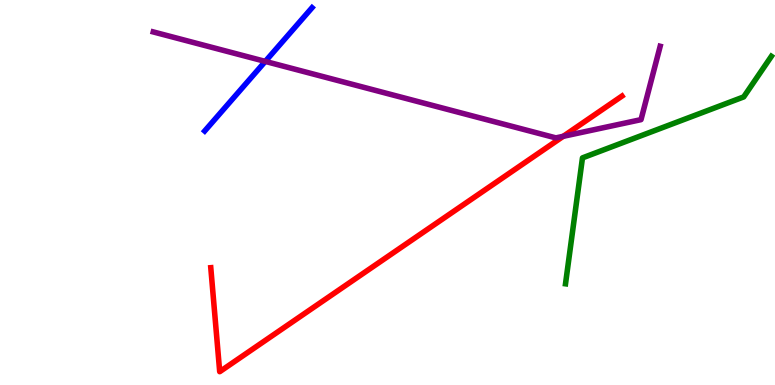[{'lines': ['blue', 'red'], 'intersections': []}, {'lines': ['green', 'red'], 'intersections': []}, {'lines': ['purple', 'red'], 'intersections': [{'x': 7.27, 'y': 6.46}]}, {'lines': ['blue', 'green'], 'intersections': []}, {'lines': ['blue', 'purple'], 'intersections': [{'x': 3.42, 'y': 8.4}]}, {'lines': ['green', 'purple'], 'intersections': []}]